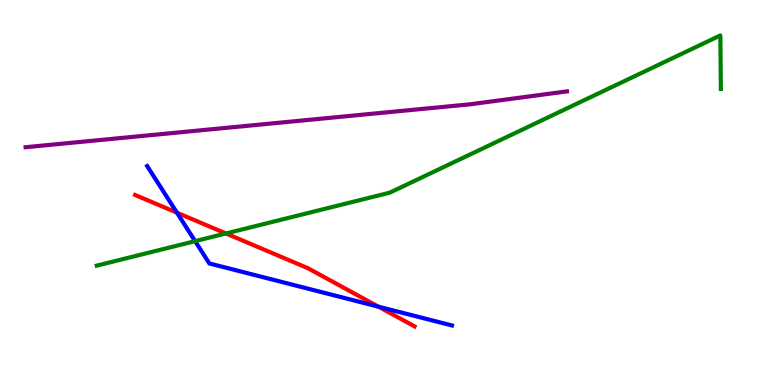[{'lines': ['blue', 'red'], 'intersections': [{'x': 2.28, 'y': 4.48}, {'x': 4.88, 'y': 2.03}]}, {'lines': ['green', 'red'], 'intersections': [{'x': 2.92, 'y': 3.94}]}, {'lines': ['purple', 'red'], 'intersections': []}, {'lines': ['blue', 'green'], 'intersections': [{'x': 2.52, 'y': 3.74}]}, {'lines': ['blue', 'purple'], 'intersections': []}, {'lines': ['green', 'purple'], 'intersections': []}]